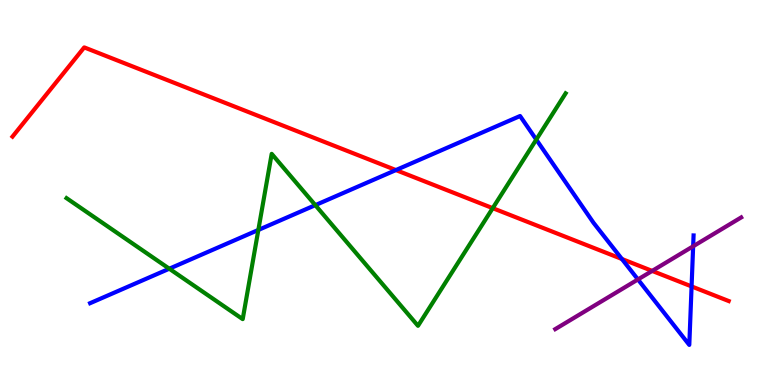[{'lines': ['blue', 'red'], 'intersections': [{'x': 5.11, 'y': 5.58}, {'x': 8.02, 'y': 3.27}, {'x': 8.92, 'y': 2.56}]}, {'lines': ['green', 'red'], 'intersections': [{'x': 6.36, 'y': 4.59}]}, {'lines': ['purple', 'red'], 'intersections': [{'x': 8.42, 'y': 2.96}]}, {'lines': ['blue', 'green'], 'intersections': [{'x': 2.18, 'y': 3.02}, {'x': 3.33, 'y': 4.03}, {'x': 4.07, 'y': 4.67}, {'x': 6.92, 'y': 6.37}]}, {'lines': ['blue', 'purple'], 'intersections': [{'x': 8.23, 'y': 2.74}, {'x': 8.94, 'y': 3.6}]}, {'lines': ['green', 'purple'], 'intersections': []}]